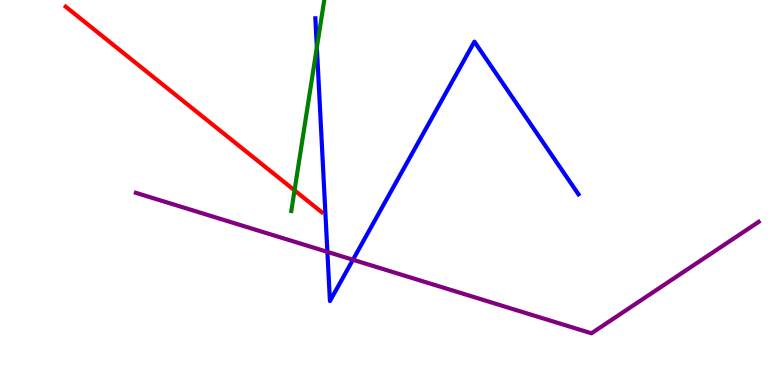[{'lines': ['blue', 'red'], 'intersections': []}, {'lines': ['green', 'red'], 'intersections': [{'x': 3.8, 'y': 5.06}]}, {'lines': ['purple', 'red'], 'intersections': []}, {'lines': ['blue', 'green'], 'intersections': [{'x': 4.09, 'y': 8.77}]}, {'lines': ['blue', 'purple'], 'intersections': [{'x': 4.22, 'y': 3.46}, {'x': 4.55, 'y': 3.25}]}, {'lines': ['green', 'purple'], 'intersections': []}]